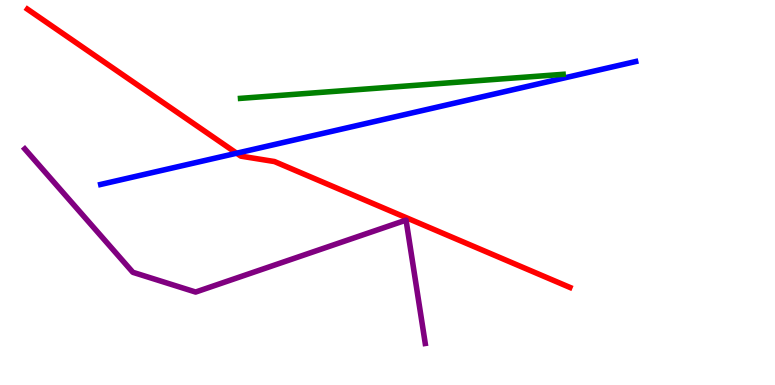[{'lines': ['blue', 'red'], 'intersections': [{'x': 3.05, 'y': 6.02}]}, {'lines': ['green', 'red'], 'intersections': []}, {'lines': ['purple', 'red'], 'intersections': []}, {'lines': ['blue', 'green'], 'intersections': []}, {'lines': ['blue', 'purple'], 'intersections': []}, {'lines': ['green', 'purple'], 'intersections': []}]